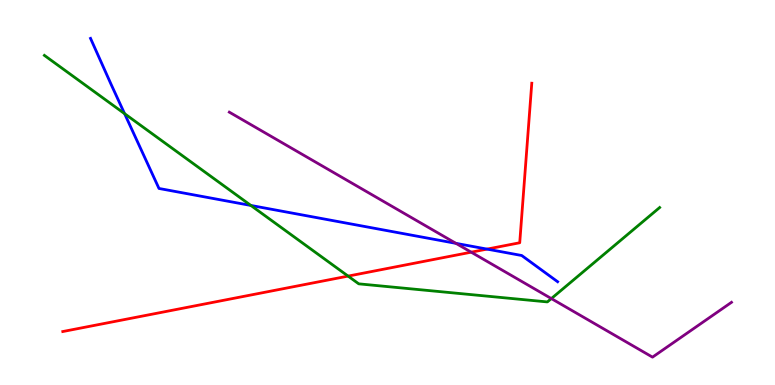[{'lines': ['blue', 'red'], 'intersections': [{'x': 6.28, 'y': 3.53}]}, {'lines': ['green', 'red'], 'intersections': [{'x': 4.49, 'y': 2.83}]}, {'lines': ['purple', 'red'], 'intersections': [{'x': 6.08, 'y': 3.45}]}, {'lines': ['blue', 'green'], 'intersections': [{'x': 1.61, 'y': 7.05}, {'x': 3.24, 'y': 4.66}]}, {'lines': ['blue', 'purple'], 'intersections': [{'x': 5.88, 'y': 3.68}]}, {'lines': ['green', 'purple'], 'intersections': [{'x': 7.11, 'y': 2.24}]}]